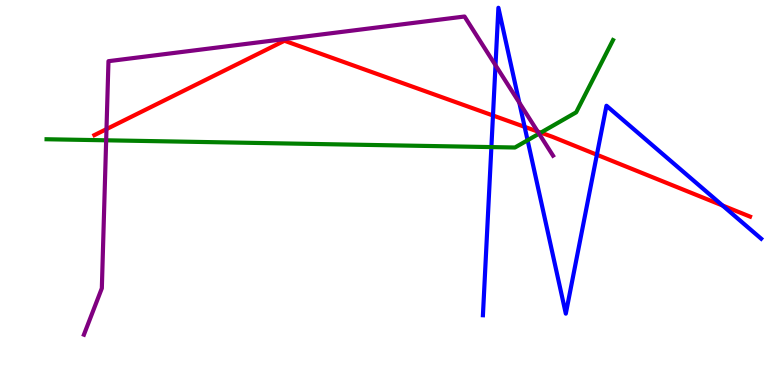[{'lines': ['blue', 'red'], 'intersections': [{'x': 6.36, 'y': 7.0}, {'x': 6.77, 'y': 6.71}, {'x': 7.7, 'y': 5.98}, {'x': 9.32, 'y': 4.66}]}, {'lines': ['green', 'red'], 'intersections': [{'x': 6.98, 'y': 6.55}]}, {'lines': ['purple', 'red'], 'intersections': [{'x': 1.37, 'y': 6.65}, {'x': 6.94, 'y': 6.58}]}, {'lines': ['blue', 'green'], 'intersections': [{'x': 6.34, 'y': 6.18}, {'x': 6.81, 'y': 6.36}]}, {'lines': ['blue', 'purple'], 'intersections': [{'x': 6.39, 'y': 8.31}, {'x': 6.7, 'y': 7.33}]}, {'lines': ['green', 'purple'], 'intersections': [{'x': 1.37, 'y': 6.36}, {'x': 6.96, 'y': 6.53}]}]